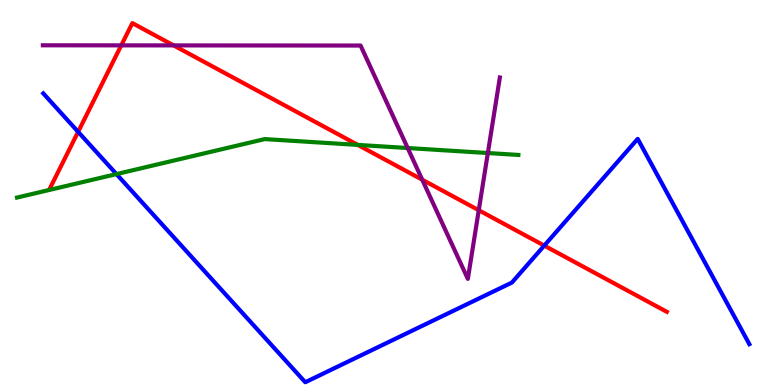[{'lines': ['blue', 'red'], 'intersections': [{'x': 1.01, 'y': 6.58}, {'x': 7.02, 'y': 3.62}]}, {'lines': ['green', 'red'], 'intersections': [{'x': 4.62, 'y': 6.24}]}, {'lines': ['purple', 'red'], 'intersections': [{'x': 1.56, 'y': 8.82}, {'x': 2.24, 'y': 8.82}, {'x': 5.45, 'y': 5.33}, {'x': 6.18, 'y': 4.54}]}, {'lines': ['blue', 'green'], 'intersections': [{'x': 1.5, 'y': 5.48}]}, {'lines': ['blue', 'purple'], 'intersections': []}, {'lines': ['green', 'purple'], 'intersections': [{'x': 5.26, 'y': 6.16}, {'x': 6.29, 'y': 6.03}]}]